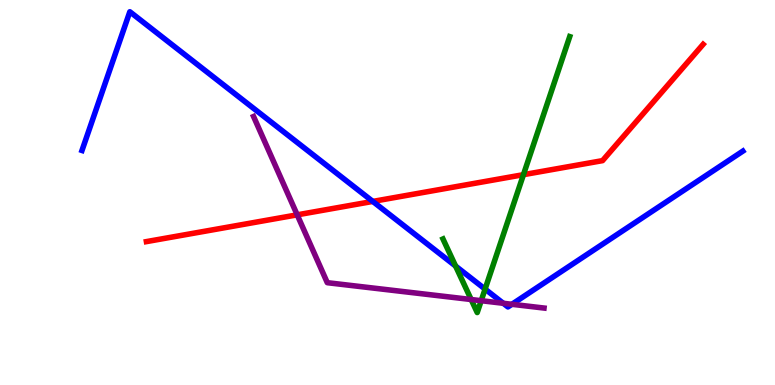[{'lines': ['blue', 'red'], 'intersections': [{'x': 4.81, 'y': 4.77}]}, {'lines': ['green', 'red'], 'intersections': [{'x': 6.75, 'y': 5.46}]}, {'lines': ['purple', 'red'], 'intersections': [{'x': 3.83, 'y': 4.42}]}, {'lines': ['blue', 'green'], 'intersections': [{'x': 5.88, 'y': 3.09}, {'x': 6.26, 'y': 2.49}]}, {'lines': ['blue', 'purple'], 'intersections': [{'x': 6.49, 'y': 2.12}, {'x': 6.61, 'y': 2.1}]}, {'lines': ['green', 'purple'], 'intersections': [{'x': 6.08, 'y': 2.22}, {'x': 6.21, 'y': 2.19}]}]